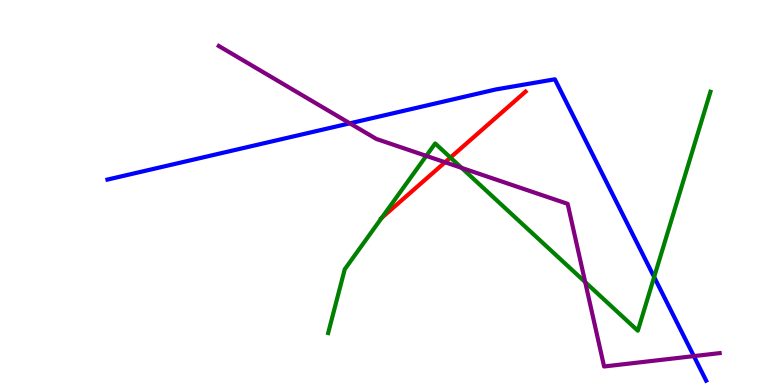[{'lines': ['blue', 'red'], 'intersections': []}, {'lines': ['green', 'red'], 'intersections': [{'x': 4.93, 'y': 4.34}, {'x': 5.81, 'y': 5.91}]}, {'lines': ['purple', 'red'], 'intersections': [{'x': 5.74, 'y': 5.79}]}, {'lines': ['blue', 'green'], 'intersections': [{'x': 8.44, 'y': 2.8}]}, {'lines': ['blue', 'purple'], 'intersections': [{'x': 4.51, 'y': 6.8}, {'x': 8.95, 'y': 0.75}]}, {'lines': ['green', 'purple'], 'intersections': [{'x': 5.5, 'y': 5.95}, {'x': 5.96, 'y': 5.64}, {'x': 7.55, 'y': 2.67}]}]